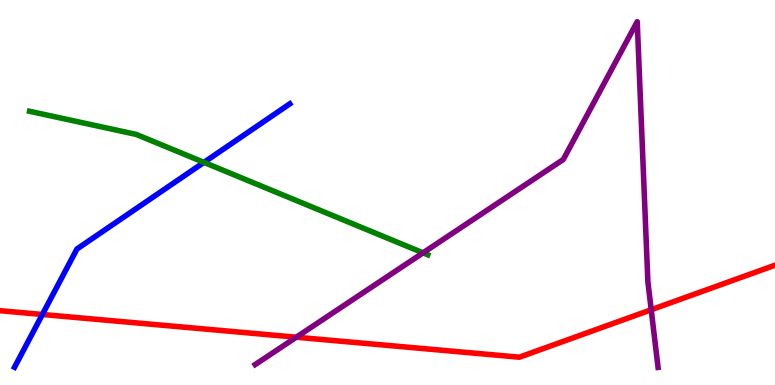[{'lines': ['blue', 'red'], 'intersections': [{'x': 0.547, 'y': 1.83}]}, {'lines': ['green', 'red'], 'intersections': []}, {'lines': ['purple', 'red'], 'intersections': [{'x': 3.82, 'y': 1.24}, {'x': 8.4, 'y': 1.95}]}, {'lines': ['blue', 'green'], 'intersections': [{'x': 2.63, 'y': 5.78}]}, {'lines': ['blue', 'purple'], 'intersections': []}, {'lines': ['green', 'purple'], 'intersections': [{'x': 5.46, 'y': 3.43}]}]